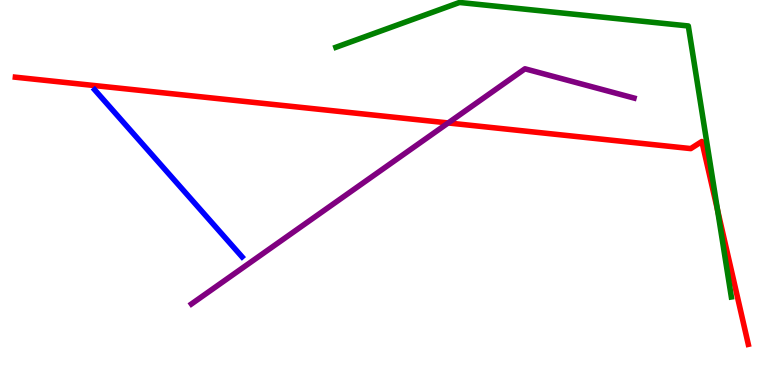[{'lines': ['blue', 'red'], 'intersections': []}, {'lines': ['green', 'red'], 'intersections': [{'x': 9.26, 'y': 4.55}]}, {'lines': ['purple', 'red'], 'intersections': [{'x': 5.78, 'y': 6.81}]}, {'lines': ['blue', 'green'], 'intersections': []}, {'lines': ['blue', 'purple'], 'intersections': []}, {'lines': ['green', 'purple'], 'intersections': []}]